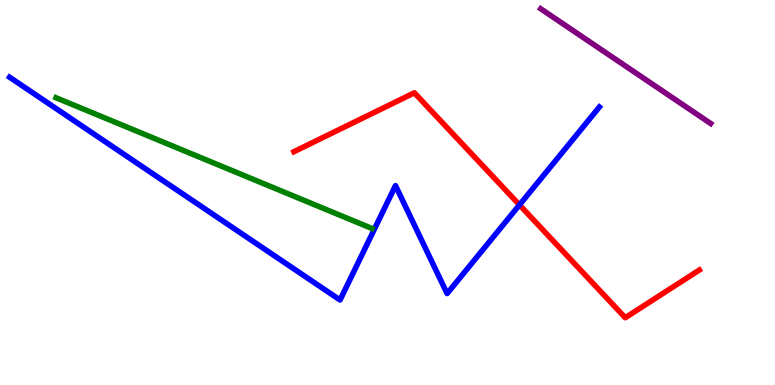[{'lines': ['blue', 'red'], 'intersections': [{'x': 6.7, 'y': 4.68}]}, {'lines': ['green', 'red'], 'intersections': []}, {'lines': ['purple', 'red'], 'intersections': []}, {'lines': ['blue', 'green'], 'intersections': []}, {'lines': ['blue', 'purple'], 'intersections': []}, {'lines': ['green', 'purple'], 'intersections': []}]